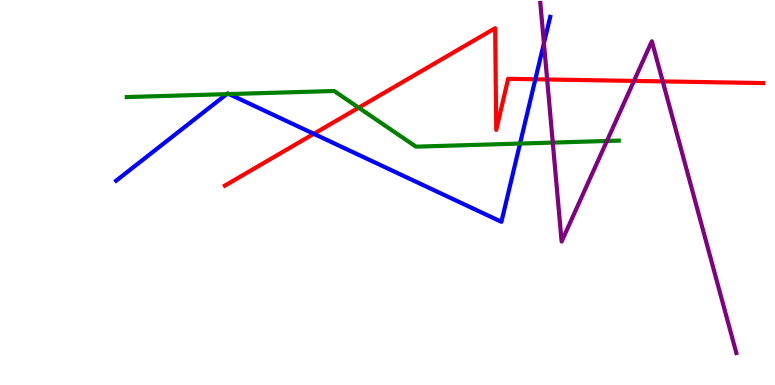[{'lines': ['blue', 'red'], 'intersections': [{'x': 4.05, 'y': 6.52}, {'x': 6.91, 'y': 7.94}]}, {'lines': ['green', 'red'], 'intersections': [{'x': 4.63, 'y': 7.2}]}, {'lines': ['purple', 'red'], 'intersections': [{'x': 7.06, 'y': 7.94}, {'x': 8.18, 'y': 7.9}, {'x': 8.55, 'y': 7.89}]}, {'lines': ['blue', 'green'], 'intersections': [{'x': 2.92, 'y': 7.55}, {'x': 2.96, 'y': 7.56}, {'x': 6.71, 'y': 6.27}]}, {'lines': ['blue', 'purple'], 'intersections': [{'x': 7.02, 'y': 8.88}]}, {'lines': ['green', 'purple'], 'intersections': [{'x': 7.13, 'y': 6.3}, {'x': 7.83, 'y': 6.34}]}]